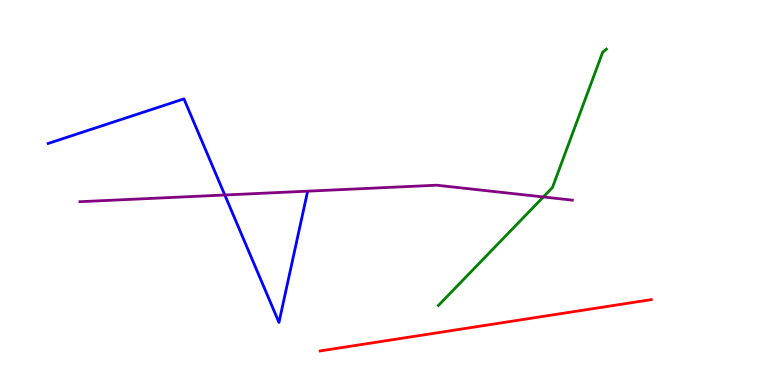[{'lines': ['blue', 'red'], 'intersections': []}, {'lines': ['green', 'red'], 'intersections': []}, {'lines': ['purple', 'red'], 'intersections': []}, {'lines': ['blue', 'green'], 'intersections': []}, {'lines': ['blue', 'purple'], 'intersections': [{'x': 2.9, 'y': 4.94}]}, {'lines': ['green', 'purple'], 'intersections': [{'x': 7.01, 'y': 4.88}]}]